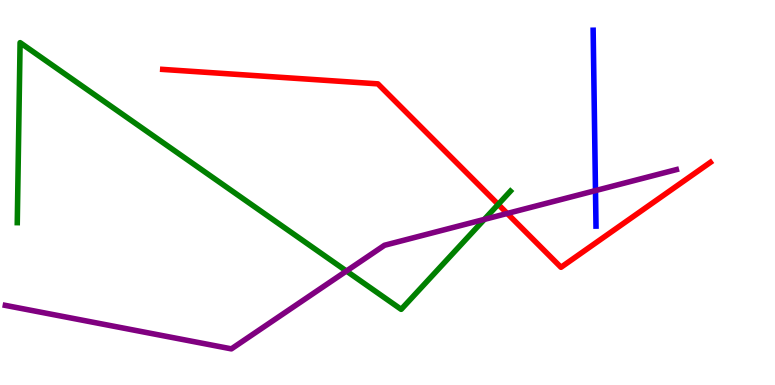[{'lines': ['blue', 'red'], 'intersections': []}, {'lines': ['green', 'red'], 'intersections': [{'x': 6.43, 'y': 4.69}]}, {'lines': ['purple', 'red'], 'intersections': [{'x': 6.55, 'y': 4.46}]}, {'lines': ['blue', 'green'], 'intersections': []}, {'lines': ['blue', 'purple'], 'intersections': [{'x': 7.68, 'y': 5.05}]}, {'lines': ['green', 'purple'], 'intersections': [{'x': 4.47, 'y': 2.96}, {'x': 6.25, 'y': 4.3}]}]